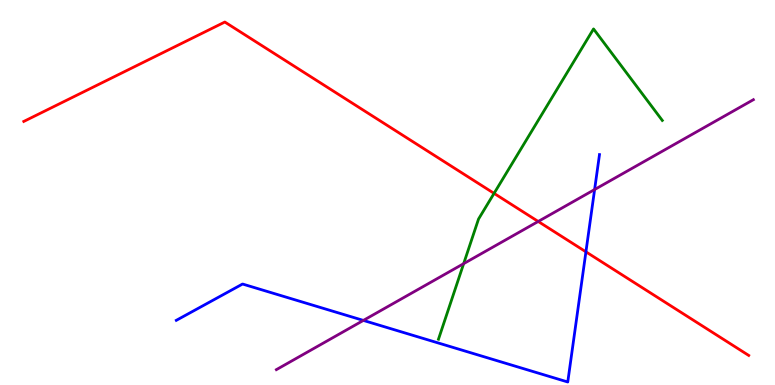[{'lines': ['blue', 'red'], 'intersections': [{'x': 7.56, 'y': 3.46}]}, {'lines': ['green', 'red'], 'intersections': [{'x': 6.38, 'y': 4.98}]}, {'lines': ['purple', 'red'], 'intersections': [{'x': 6.94, 'y': 4.25}]}, {'lines': ['blue', 'green'], 'intersections': []}, {'lines': ['blue', 'purple'], 'intersections': [{'x': 4.69, 'y': 1.68}, {'x': 7.67, 'y': 5.08}]}, {'lines': ['green', 'purple'], 'intersections': [{'x': 5.98, 'y': 3.15}]}]